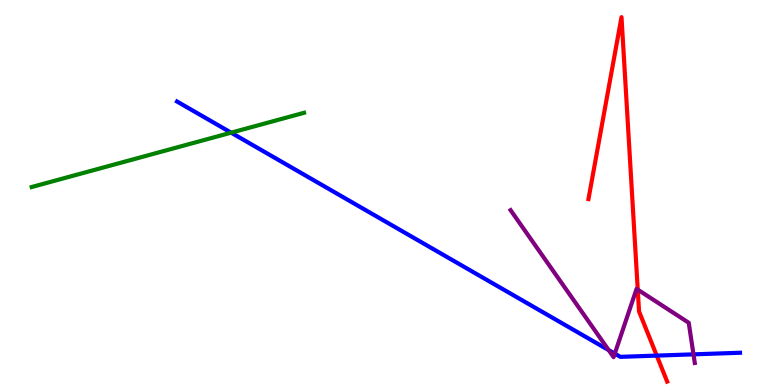[{'lines': ['blue', 'red'], 'intersections': [{'x': 8.47, 'y': 0.764}]}, {'lines': ['green', 'red'], 'intersections': []}, {'lines': ['purple', 'red'], 'intersections': [{'x': 8.23, 'y': 2.48}]}, {'lines': ['blue', 'green'], 'intersections': [{'x': 2.98, 'y': 6.55}]}, {'lines': ['blue', 'purple'], 'intersections': [{'x': 7.85, 'y': 0.907}, {'x': 7.93, 'y': 0.815}, {'x': 8.95, 'y': 0.796}]}, {'lines': ['green', 'purple'], 'intersections': []}]